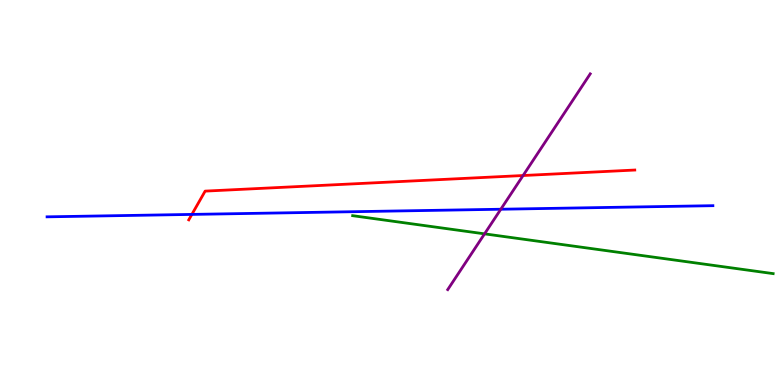[{'lines': ['blue', 'red'], 'intersections': [{'x': 2.48, 'y': 4.43}]}, {'lines': ['green', 'red'], 'intersections': []}, {'lines': ['purple', 'red'], 'intersections': [{'x': 6.75, 'y': 5.44}]}, {'lines': ['blue', 'green'], 'intersections': []}, {'lines': ['blue', 'purple'], 'intersections': [{'x': 6.46, 'y': 4.57}]}, {'lines': ['green', 'purple'], 'intersections': [{'x': 6.25, 'y': 3.93}]}]